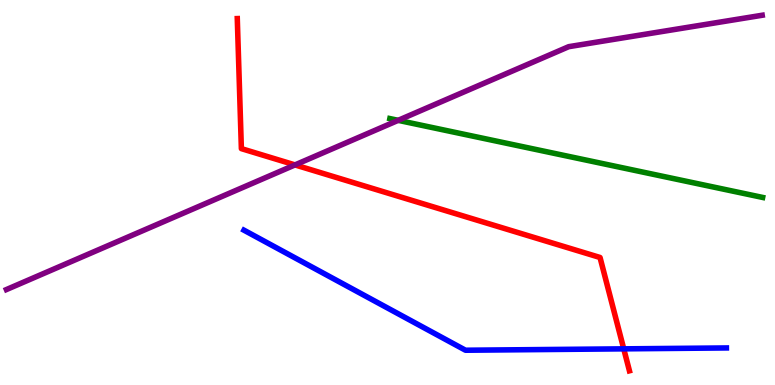[{'lines': ['blue', 'red'], 'intersections': [{'x': 8.05, 'y': 0.939}]}, {'lines': ['green', 'red'], 'intersections': []}, {'lines': ['purple', 'red'], 'intersections': [{'x': 3.81, 'y': 5.72}]}, {'lines': ['blue', 'green'], 'intersections': []}, {'lines': ['blue', 'purple'], 'intersections': []}, {'lines': ['green', 'purple'], 'intersections': [{'x': 5.14, 'y': 6.87}]}]